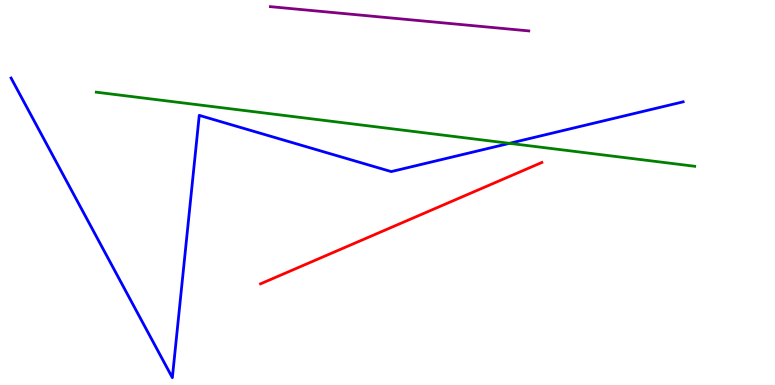[{'lines': ['blue', 'red'], 'intersections': []}, {'lines': ['green', 'red'], 'intersections': []}, {'lines': ['purple', 'red'], 'intersections': []}, {'lines': ['blue', 'green'], 'intersections': [{'x': 6.57, 'y': 6.28}]}, {'lines': ['blue', 'purple'], 'intersections': []}, {'lines': ['green', 'purple'], 'intersections': []}]